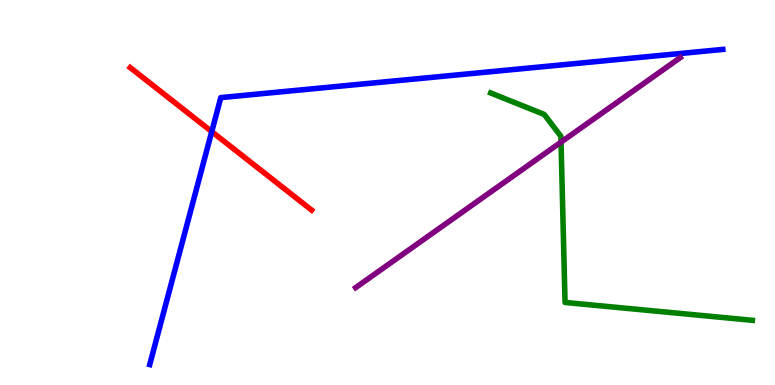[{'lines': ['blue', 'red'], 'intersections': [{'x': 2.73, 'y': 6.58}]}, {'lines': ['green', 'red'], 'intersections': []}, {'lines': ['purple', 'red'], 'intersections': []}, {'lines': ['blue', 'green'], 'intersections': []}, {'lines': ['blue', 'purple'], 'intersections': []}, {'lines': ['green', 'purple'], 'intersections': [{'x': 7.24, 'y': 6.31}]}]